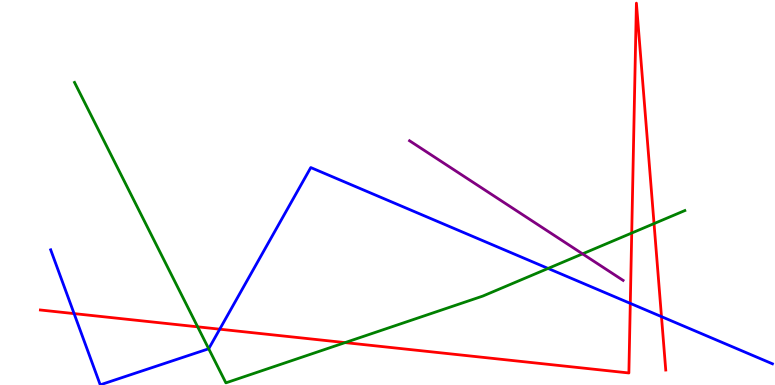[{'lines': ['blue', 'red'], 'intersections': [{'x': 0.956, 'y': 1.85}, {'x': 2.84, 'y': 1.45}, {'x': 8.13, 'y': 2.12}, {'x': 8.54, 'y': 1.78}]}, {'lines': ['green', 'red'], 'intersections': [{'x': 2.55, 'y': 1.51}, {'x': 4.45, 'y': 1.1}, {'x': 8.15, 'y': 3.95}, {'x': 8.44, 'y': 4.19}]}, {'lines': ['purple', 'red'], 'intersections': []}, {'lines': ['blue', 'green'], 'intersections': [{'x': 2.69, 'y': 0.941}, {'x': 7.07, 'y': 3.03}]}, {'lines': ['blue', 'purple'], 'intersections': []}, {'lines': ['green', 'purple'], 'intersections': [{'x': 7.52, 'y': 3.41}]}]